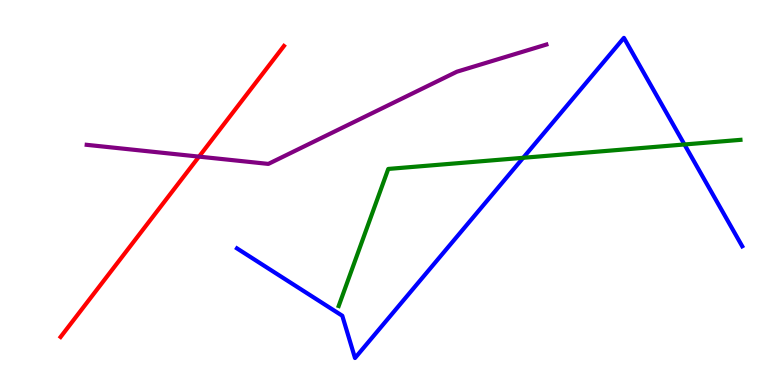[{'lines': ['blue', 'red'], 'intersections': []}, {'lines': ['green', 'red'], 'intersections': []}, {'lines': ['purple', 'red'], 'intersections': [{'x': 2.57, 'y': 5.93}]}, {'lines': ['blue', 'green'], 'intersections': [{'x': 6.75, 'y': 5.9}, {'x': 8.83, 'y': 6.25}]}, {'lines': ['blue', 'purple'], 'intersections': []}, {'lines': ['green', 'purple'], 'intersections': []}]